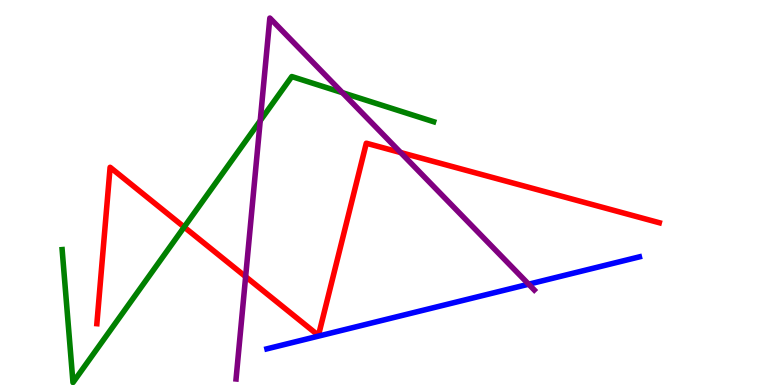[{'lines': ['blue', 'red'], 'intersections': []}, {'lines': ['green', 'red'], 'intersections': [{'x': 2.38, 'y': 4.1}]}, {'lines': ['purple', 'red'], 'intersections': [{'x': 3.17, 'y': 2.81}, {'x': 5.17, 'y': 6.04}]}, {'lines': ['blue', 'green'], 'intersections': []}, {'lines': ['blue', 'purple'], 'intersections': [{'x': 6.82, 'y': 2.62}]}, {'lines': ['green', 'purple'], 'intersections': [{'x': 3.36, 'y': 6.86}, {'x': 4.42, 'y': 7.59}]}]